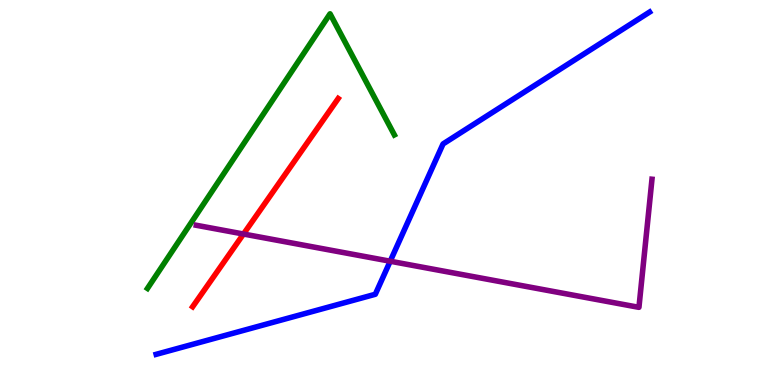[{'lines': ['blue', 'red'], 'intersections': []}, {'lines': ['green', 'red'], 'intersections': []}, {'lines': ['purple', 'red'], 'intersections': [{'x': 3.14, 'y': 3.92}]}, {'lines': ['blue', 'green'], 'intersections': []}, {'lines': ['blue', 'purple'], 'intersections': [{'x': 5.03, 'y': 3.21}]}, {'lines': ['green', 'purple'], 'intersections': []}]